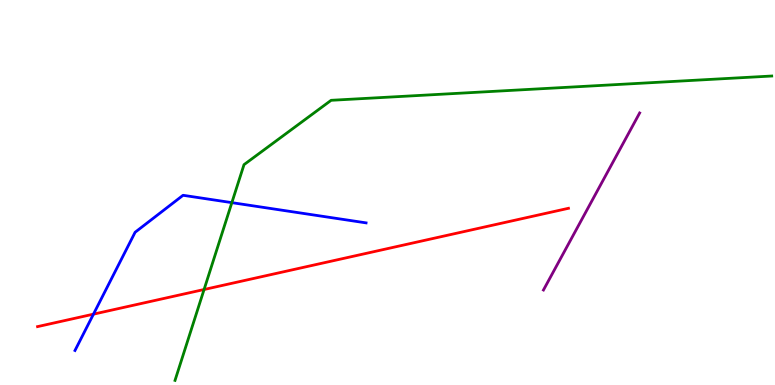[{'lines': ['blue', 'red'], 'intersections': [{'x': 1.21, 'y': 1.84}]}, {'lines': ['green', 'red'], 'intersections': [{'x': 2.63, 'y': 2.48}]}, {'lines': ['purple', 'red'], 'intersections': []}, {'lines': ['blue', 'green'], 'intersections': [{'x': 2.99, 'y': 4.74}]}, {'lines': ['blue', 'purple'], 'intersections': []}, {'lines': ['green', 'purple'], 'intersections': []}]